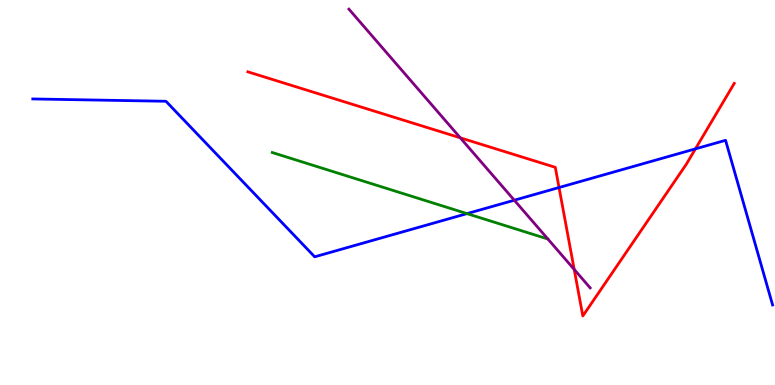[{'lines': ['blue', 'red'], 'intersections': [{'x': 7.21, 'y': 5.13}, {'x': 8.97, 'y': 6.13}]}, {'lines': ['green', 'red'], 'intersections': []}, {'lines': ['purple', 'red'], 'intersections': [{'x': 5.94, 'y': 6.42}, {'x': 7.41, 'y': 3.0}]}, {'lines': ['blue', 'green'], 'intersections': [{'x': 6.03, 'y': 4.45}]}, {'lines': ['blue', 'purple'], 'intersections': [{'x': 6.64, 'y': 4.8}]}, {'lines': ['green', 'purple'], 'intersections': []}]